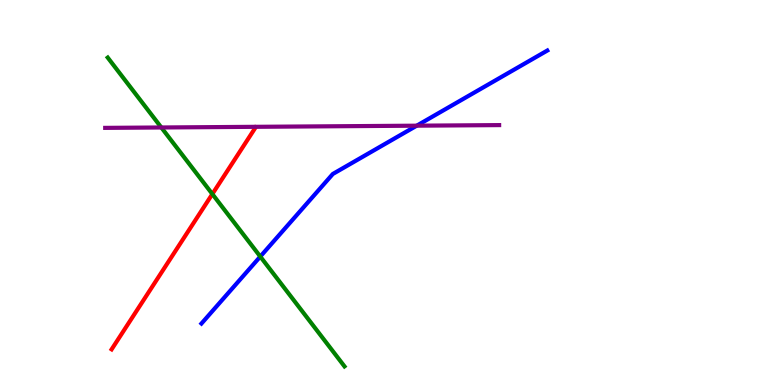[{'lines': ['blue', 'red'], 'intersections': []}, {'lines': ['green', 'red'], 'intersections': [{'x': 2.74, 'y': 4.96}]}, {'lines': ['purple', 'red'], 'intersections': []}, {'lines': ['blue', 'green'], 'intersections': [{'x': 3.36, 'y': 3.34}]}, {'lines': ['blue', 'purple'], 'intersections': [{'x': 5.38, 'y': 6.74}]}, {'lines': ['green', 'purple'], 'intersections': [{'x': 2.08, 'y': 6.69}]}]